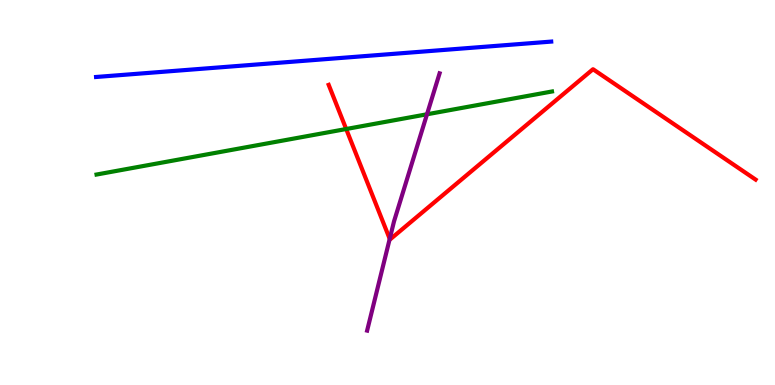[{'lines': ['blue', 'red'], 'intersections': []}, {'lines': ['green', 'red'], 'intersections': [{'x': 4.47, 'y': 6.65}]}, {'lines': ['purple', 'red'], 'intersections': [{'x': 5.03, 'y': 3.8}]}, {'lines': ['blue', 'green'], 'intersections': []}, {'lines': ['blue', 'purple'], 'intersections': []}, {'lines': ['green', 'purple'], 'intersections': [{'x': 5.51, 'y': 7.03}]}]